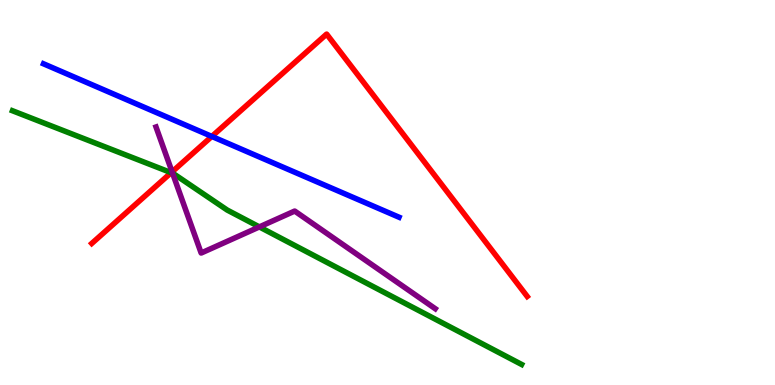[{'lines': ['blue', 'red'], 'intersections': [{'x': 2.73, 'y': 6.46}]}, {'lines': ['green', 'red'], 'intersections': [{'x': 2.21, 'y': 5.51}]}, {'lines': ['purple', 'red'], 'intersections': [{'x': 2.22, 'y': 5.54}]}, {'lines': ['blue', 'green'], 'intersections': []}, {'lines': ['blue', 'purple'], 'intersections': []}, {'lines': ['green', 'purple'], 'intersections': [{'x': 2.23, 'y': 5.5}, {'x': 3.35, 'y': 4.11}]}]